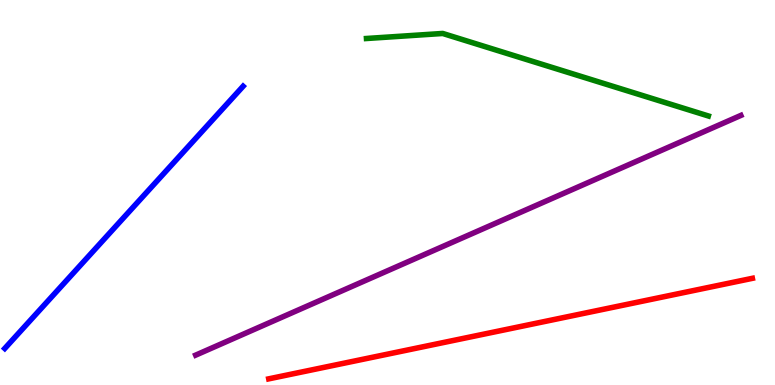[{'lines': ['blue', 'red'], 'intersections': []}, {'lines': ['green', 'red'], 'intersections': []}, {'lines': ['purple', 'red'], 'intersections': []}, {'lines': ['blue', 'green'], 'intersections': []}, {'lines': ['blue', 'purple'], 'intersections': []}, {'lines': ['green', 'purple'], 'intersections': []}]